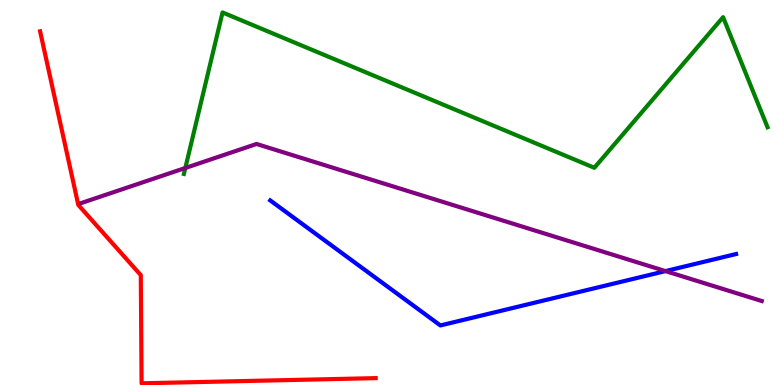[{'lines': ['blue', 'red'], 'intersections': []}, {'lines': ['green', 'red'], 'intersections': []}, {'lines': ['purple', 'red'], 'intersections': []}, {'lines': ['blue', 'green'], 'intersections': []}, {'lines': ['blue', 'purple'], 'intersections': [{'x': 8.59, 'y': 2.96}]}, {'lines': ['green', 'purple'], 'intersections': [{'x': 2.39, 'y': 5.64}]}]